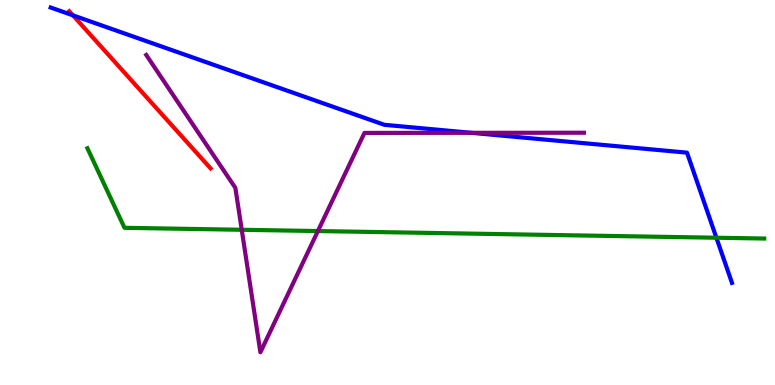[{'lines': ['blue', 'red'], 'intersections': [{'x': 0.941, 'y': 9.6}]}, {'lines': ['green', 'red'], 'intersections': []}, {'lines': ['purple', 'red'], 'intersections': []}, {'lines': ['blue', 'green'], 'intersections': [{'x': 9.24, 'y': 3.83}]}, {'lines': ['blue', 'purple'], 'intersections': [{'x': 6.08, 'y': 6.55}]}, {'lines': ['green', 'purple'], 'intersections': [{'x': 3.12, 'y': 4.03}, {'x': 4.1, 'y': 4.0}]}]